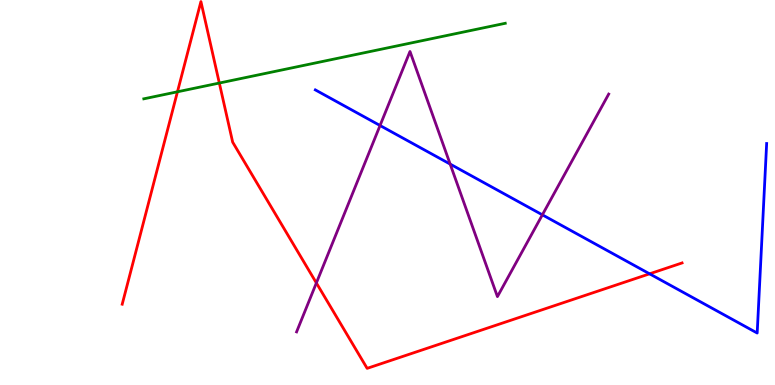[{'lines': ['blue', 'red'], 'intersections': [{'x': 8.38, 'y': 2.89}]}, {'lines': ['green', 'red'], 'intersections': [{'x': 2.29, 'y': 7.62}, {'x': 2.83, 'y': 7.84}]}, {'lines': ['purple', 'red'], 'intersections': [{'x': 4.08, 'y': 2.65}]}, {'lines': ['blue', 'green'], 'intersections': []}, {'lines': ['blue', 'purple'], 'intersections': [{'x': 4.9, 'y': 6.74}, {'x': 5.81, 'y': 5.74}, {'x': 7.0, 'y': 4.42}]}, {'lines': ['green', 'purple'], 'intersections': []}]